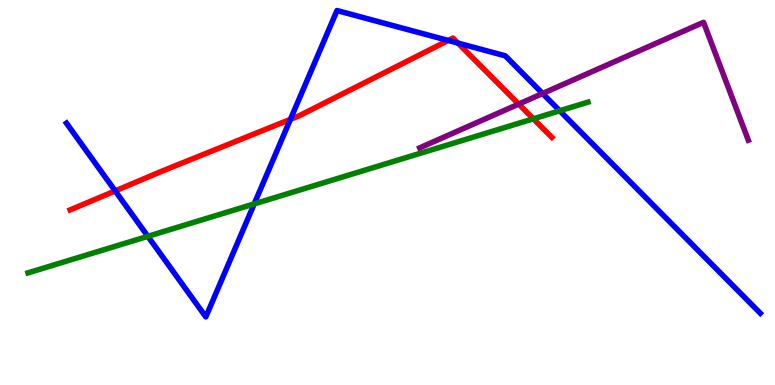[{'lines': ['blue', 'red'], 'intersections': [{'x': 1.49, 'y': 5.04}, {'x': 3.75, 'y': 6.9}, {'x': 5.78, 'y': 8.95}, {'x': 5.91, 'y': 8.88}]}, {'lines': ['green', 'red'], 'intersections': [{'x': 6.88, 'y': 6.91}]}, {'lines': ['purple', 'red'], 'intersections': [{'x': 6.69, 'y': 7.3}]}, {'lines': ['blue', 'green'], 'intersections': [{'x': 1.91, 'y': 3.86}, {'x': 3.28, 'y': 4.7}, {'x': 7.22, 'y': 7.12}]}, {'lines': ['blue', 'purple'], 'intersections': [{'x': 7.0, 'y': 7.57}]}, {'lines': ['green', 'purple'], 'intersections': []}]